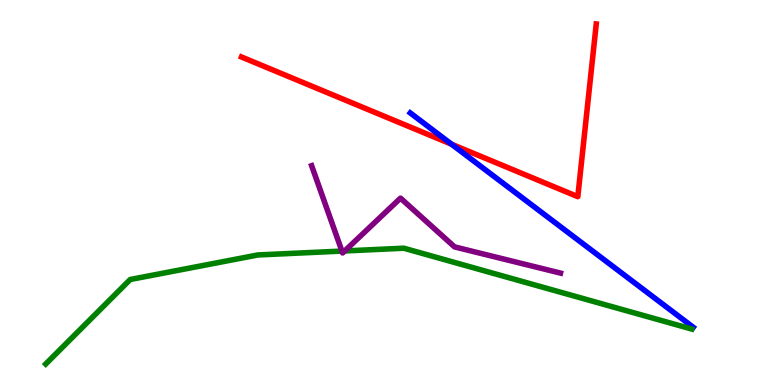[{'lines': ['blue', 'red'], 'intersections': [{'x': 5.83, 'y': 6.25}]}, {'lines': ['green', 'red'], 'intersections': []}, {'lines': ['purple', 'red'], 'intersections': []}, {'lines': ['blue', 'green'], 'intersections': []}, {'lines': ['blue', 'purple'], 'intersections': []}, {'lines': ['green', 'purple'], 'intersections': [{'x': 4.41, 'y': 3.48}, {'x': 4.45, 'y': 3.48}]}]